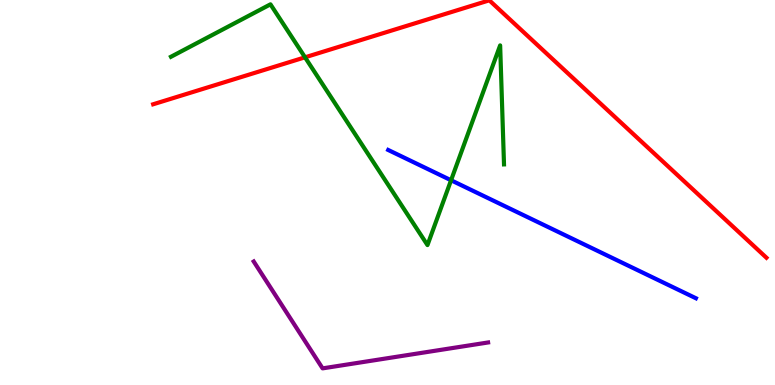[{'lines': ['blue', 'red'], 'intersections': []}, {'lines': ['green', 'red'], 'intersections': [{'x': 3.94, 'y': 8.51}]}, {'lines': ['purple', 'red'], 'intersections': []}, {'lines': ['blue', 'green'], 'intersections': [{'x': 5.82, 'y': 5.32}]}, {'lines': ['blue', 'purple'], 'intersections': []}, {'lines': ['green', 'purple'], 'intersections': []}]